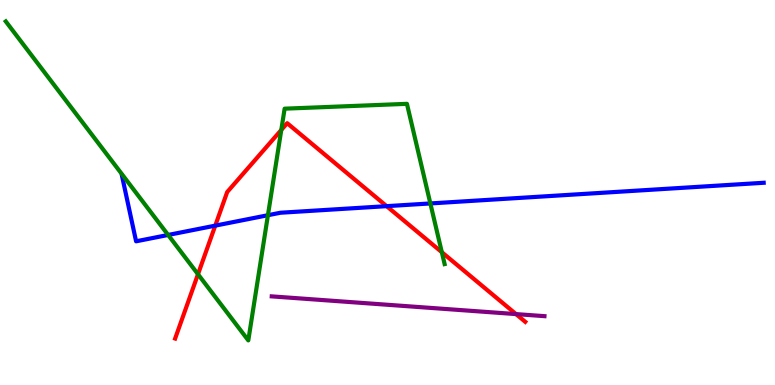[{'lines': ['blue', 'red'], 'intersections': [{'x': 2.78, 'y': 4.14}, {'x': 4.99, 'y': 4.65}]}, {'lines': ['green', 'red'], 'intersections': [{'x': 2.55, 'y': 2.88}, {'x': 3.63, 'y': 6.62}, {'x': 5.7, 'y': 3.45}]}, {'lines': ['purple', 'red'], 'intersections': [{'x': 6.66, 'y': 1.84}]}, {'lines': ['blue', 'green'], 'intersections': [{'x': 2.17, 'y': 3.9}, {'x': 3.46, 'y': 4.41}, {'x': 5.55, 'y': 4.72}]}, {'lines': ['blue', 'purple'], 'intersections': []}, {'lines': ['green', 'purple'], 'intersections': []}]